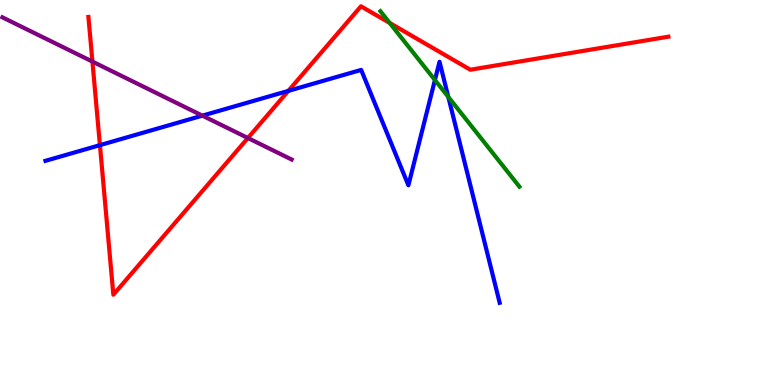[{'lines': ['blue', 'red'], 'intersections': [{'x': 1.29, 'y': 6.23}, {'x': 3.72, 'y': 7.64}]}, {'lines': ['green', 'red'], 'intersections': [{'x': 5.03, 'y': 9.4}]}, {'lines': ['purple', 'red'], 'intersections': [{'x': 1.19, 'y': 8.4}, {'x': 3.2, 'y': 6.42}]}, {'lines': ['blue', 'green'], 'intersections': [{'x': 5.61, 'y': 7.92}, {'x': 5.78, 'y': 7.48}]}, {'lines': ['blue', 'purple'], 'intersections': [{'x': 2.61, 'y': 7.0}]}, {'lines': ['green', 'purple'], 'intersections': []}]